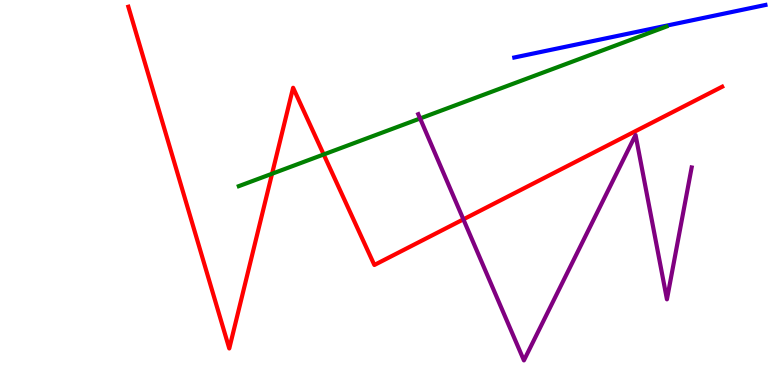[{'lines': ['blue', 'red'], 'intersections': []}, {'lines': ['green', 'red'], 'intersections': [{'x': 3.51, 'y': 5.49}, {'x': 4.18, 'y': 5.99}]}, {'lines': ['purple', 'red'], 'intersections': [{'x': 5.98, 'y': 4.3}]}, {'lines': ['blue', 'green'], 'intersections': []}, {'lines': ['blue', 'purple'], 'intersections': []}, {'lines': ['green', 'purple'], 'intersections': [{'x': 5.42, 'y': 6.92}]}]